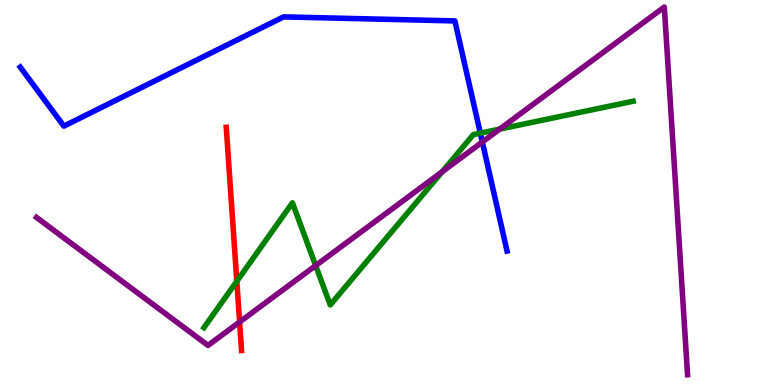[{'lines': ['blue', 'red'], 'intersections': []}, {'lines': ['green', 'red'], 'intersections': [{'x': 3.06, 'y': 2.69}]}, {'lines': ['purple', 'red'], 'intersections': [{'x': 3.09, 'y': 1.64}]}, {'lines': ['blue', 'green'], 'intersections': [{'x': 6.2, 'y': 6.54}]}, {'lines': ['blue', 'purple'], 'intersections': [{'x': 6.22, 'y': 6.31}]}, {'lines': ['green', 'purple'], 'intersections': [{'x': 4.07, 'y': 3.1}, {'x': 5.7, 'y': 5.54}, {'x': 6.45, 'y': 6.65}]}]